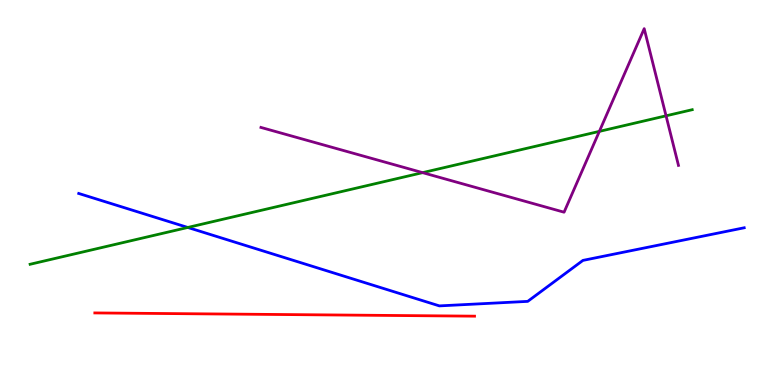[{'lines': ['blue', 'red'], 'intersections': []}, {'lines': ['green', 'red'], 'intersections': []}, {'lines': ['purple', 'red'], 'intersections': []}, {'lines': ['blue', 'green'], 'intersections': [{'x': 2.42, 'y': 4.09}]}, {'lines': ['blue', 'purple'], 'intersections': []}, {'lines': ['green', 'purple'], 'intersections': [{'x': 5.45, 'y': 5.52}, {'x': 7.73, 'y': 6.59}, {'x': 8.59, 'y': 6.99}]}]